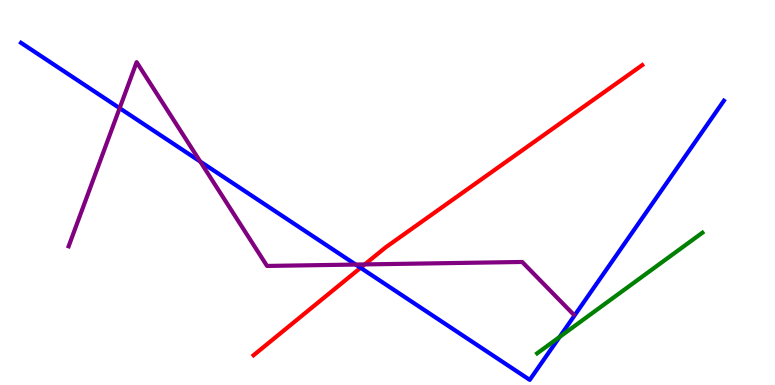[{'lines': ['blue', 'red'], 'intersections': [{'x': 4.65, 'y': 3.04}]}, {'lines': ['green', 'red'], 'intersections': []}, {'lines': ['purple', 'red'], 'intersections': [{'x': 4.71, 'y': 3.13}]}, {'lines': ['blue', 'green'], 'intersections': [{'x': 7.22, 'y': 1.25}]}, {'lines': ['blue', 'purple'], 'intersections': [{'x': 1.54, 'y': 7.19}, {'x': 2.58, 'y': 5.8}, {'x': 4.59, 'y': 3.13}]}, {'lines': ['green', 'purple'], 'intersections': []}]